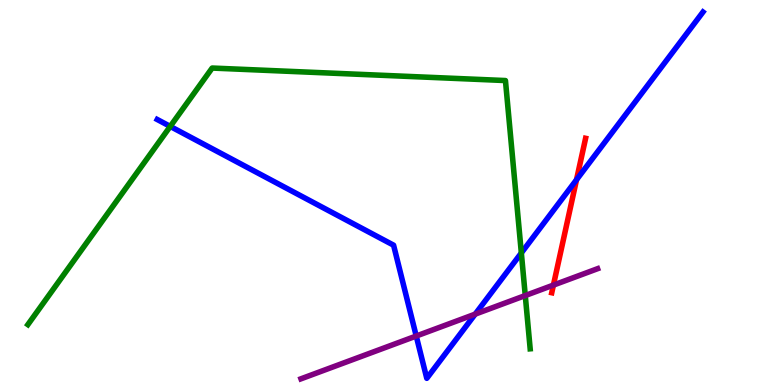[{'lines': ['blue', 'red'], 'intersections': [{'x': 7.44, 'y': 5.33}]}, {'lines': ['green', 'red'], 'intersections': []}, {'lines': ['purple', 'red'], 'intersections': [{'x': 7.14, 'y': 2.59}]}, {'lines': ['blue', 'green'], 'intersections': [{'x': 2.2, 'y': 6.72}, {'x': 6.73, 'y': 3.43}]}, {'lines': ['blue', 'purple'], 'intersections': [{'x': 5.37, 'y': 1.27}, {'x': 6.13, 'y': 1.84}]}, {'lines': ['green', 'purple'], 'intersections': [{'x': 6.78, 'y': 2.32}]}]